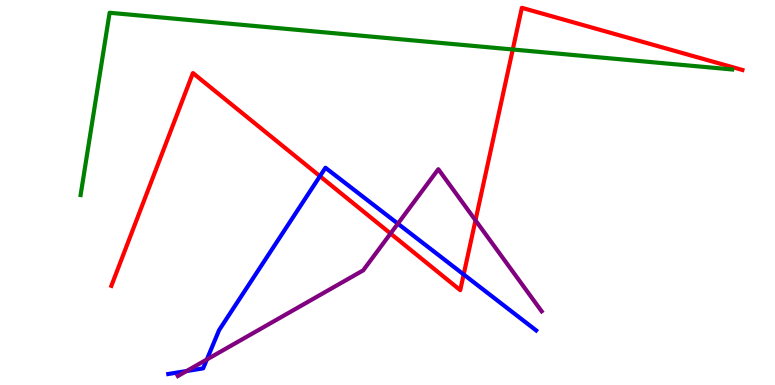[{'lines': ['blue', 'red'], 'intersections': [{'x': 4.13, 'y': 5.42}, {'x': 5.98, 'y': 2.87}]}, {'lines': ['green', 'red'], 'intersections': [{'x': 6.62, 'y': 8.71}]}, {'lines': ['purple', 'red'], 'intersections': [{'x': 5.04, 'y': 3.93}, {'x': 6.14, 'y': 4.28}]}, {'lines': ['blue', 'green'], 'intersections': []}, {'lines': ['blue', 'purple'], 'intersections': [{'x': 2.41, 'y': 0.363}, {'x': 2.67, 'y': 0.663}, {'x': 5.13, 'y': 4.19}]}, {'lines': ['green', 'purple'], 'intersections': []}]